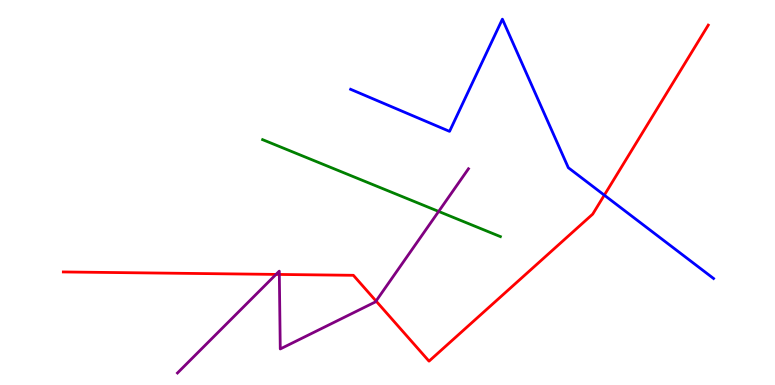[{'lines': ['blue', 'red'], 'intersections': [{'x': 7.8, 'y': 4.93}]}, {'lines': ['green', 'red'], 'intersections': []}, {'lines': ['purple', 'red'], 'intersections': [{'x': 3.56, 'y': 2.87}, {'x': 3.6, 'y': 2.87}, {'x': 4.85, 'y': 2.18}]}, {'lines': ['blue', 'green'], 'intersections': []}, {'lines': ['blue', 'purple'], 'intersections': []}, {'lines': ['green', 'purple'], 'intersections': [{'x': 5.66, 'y': 4.51}]}]